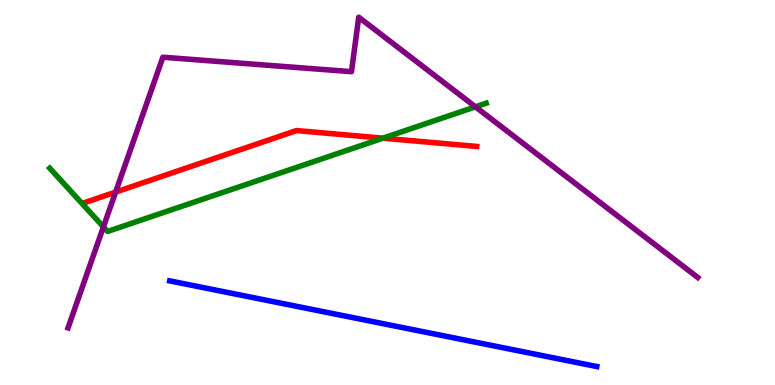[{'lines': ['blue', 'red'], 'intersections': []}, {'lines': ['green', 'red'], 'intersections': [{'x': 4.94, 'y': 6.41}]}, {'lines': ['purple', 'red'], 'intersections': [{'x': 1.49, 'y': 5.01}]}, {'lines': ['blue', 'green'], 'intersections': []}, {'lines': ['blue', 'purple'], 'intersections': []}, {'lines': ['green', 'purple'], 'intersections': [{'x': 1.33, 'y': 4.11}, {'x': 6.14, 'y': 7.23}]}]